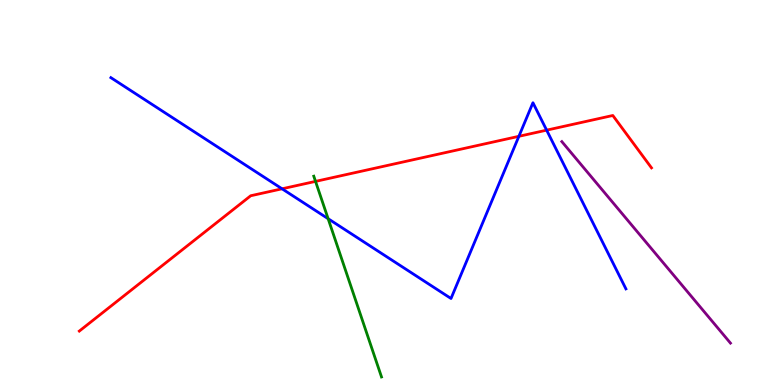[{'lines': ['blue', 'red'], 'intersections': [{'x': 3.64, 'y': 5.1}, {'x': 6.7, 'y': 6.46}, {'x': 7.05, 'y': 6.62}]}, {'lines': ['green', 'red'], 'intersections': [{'x': 4.07, 'y': 5.29}]}, {'lines': ['purple', 'red'], 'intersections': []}, {'lines': ['blue', 'green'], 'intersections': [{'x': 4.23, 'y': 4.32}]}, {'lines': ['blue', 'purple'], 'intersections': []}, {'lines': ['green', 'purple'], 'intersections': []}]